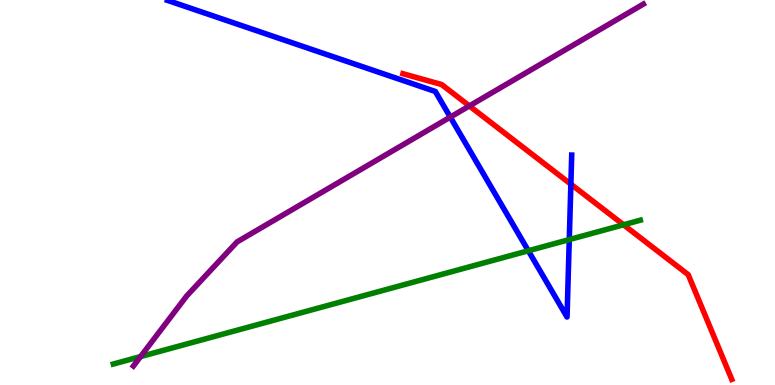[{'lines': ['blue', 'red'], 'intersections': [{'x': 7.37, 'y': 5.22}]}, {'lines': ['green', 'red'], 'intersections': [{'x': 8.05, 'y': 4.16}]}, {'lines': ['purple', 'red'], 'intersections': [{'x': 6.06, 'y': 7.25}]}, {'lines': ['blue', 'green'], 'intersections': [{'x': 6.82, 'y': 3.49}, {'x': 7.35, 'y': 3.78}]}, {'lines': ['blue', 'purple'], 'intersections': [{'x': 5.81, 'y': 6.96}]}, {'lines': ['green', 'purple'], 'intersections': [{'x': 1.81, 'y': 0.738}]}]